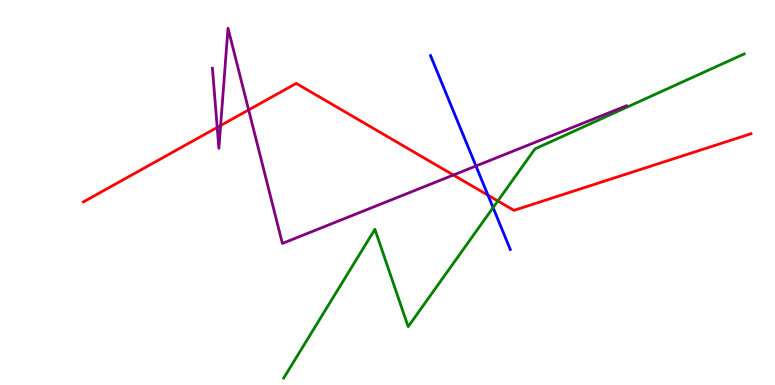[{'lines': ['blue', 'red'], 'intersections': [{'x': 6.3, 'y': 4.93}]}, {'lines': ['green', 'red'], 'intersections': [{'x': 6.42, 'y': 4.78}]}, {'lines': ['purple', 'red'], 'intersections': [{'x': 2.8, 'y': 6.69}, {'x': 2.85, 'y': 6.74}, {'x': 3.21, 'y': 7.15}, {'x': 5.85, 'y': 5.45}]}, {'lines': ['blue', 'green'], 'intersections': [{'x': 6.36, 'y': 4.61}]}, {'lines': ['blue', 'purple'], 'intersections': [{'x': 6.14, 'y': 5.69}]}, {'lines': ['green', 'purple'], 'intersections': []}]